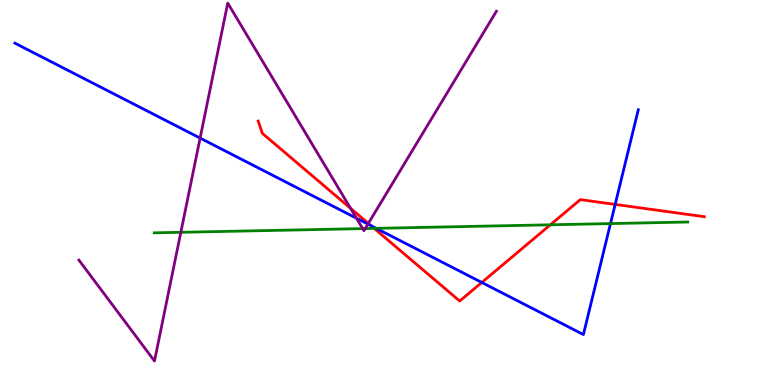[{'lines': ['blue', 'red'], 'intersections': [{'x': 4.79, 'y': 4.14}, {'x': 6.22, 'y': 2.66}, {'x': 7.94, 'y': 4.69}]}, {'lines': ['green', 'red'], 'intersections': [{'x': 4.83, 'y': 4.07}, {'x': 7.1, 'y': 4.16}]}, {'lines': ['purple', 'red'], 'intersections': [{'x': 4.52, 'y': 4.59}, {'x': 4.75, 'y': 4.2}]}, {'lines': ['blue', 'green'], 'intersections': [{'x': 4.85, 'y': 4.07}, {'x': 7.88, 'y': 4.19}]}, {'lines': ['blue', 'purple'], 'intersections': [{'x': 2.58, 'y': 6.41}, {'x': 4.6, 'y': 4.33}, {'x': 4.75, 'y': 4.18}]}, {'lines': ['green', 'purple'], 'intersections': [{'x': 2.33, 'y': 3.97}, {'x': 4.68, 'y': 4.06}, {'x': 4.71, 'y': 4.06}]}]